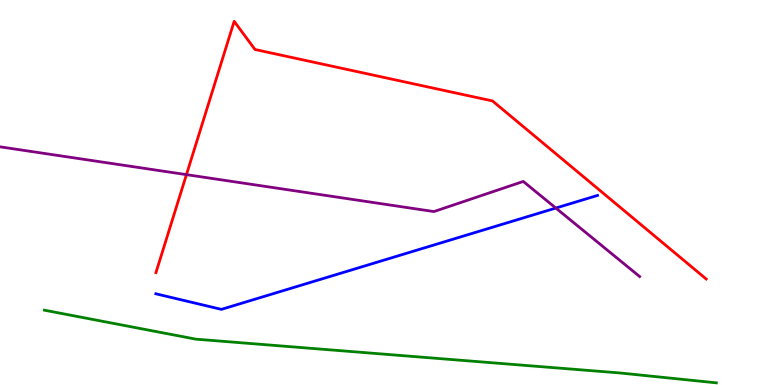[{'lines': ['blue', 'red'], 'intersections': []}, {'lines': ['green', 'red'], 'intersections': []}, {'lines': ['purple', 'red'], 'intersections': [{'x': 2.41, 'y': 5.46}]}, {'lines': ['blue', 'green'], 'intersections': []}, {'lines': ['blue', 'purple'], 'intersections': [{'x': 7.17, 'y': 4.6}]}, {'lines': ['green', 'purple'], 'intersections': []}]